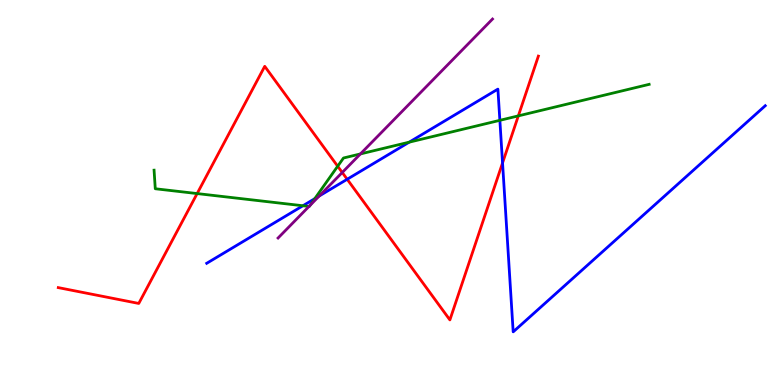[{'lines': ['blue', 'red'], 'intersections': [{'x': 4.48, 'y': 5.34}, {'x': 6.48, 'y': 5.77}]}, {'lines': ['green', 'red'], 'intersections': [{'x': 2.54, 'y': 4.97}, {'x': 4.36, 'y': 5.68}, {'x': 6.69, 'y': 6.99}]}, {'lines': ['purple', 'red'], 'intersections': [{'x': 4.42, 'y': 5.52}]}, {'lines': ['blue', 'green'], 'intersections': [{'x': 3.91, 'y': 4.66}, {'x': 4.06, 'y': 4.84}, {'x': 5.28, 'y': 6.31}, {'x': 6.45, 'y': 6.87}]}, {'lines': ['blue', 'purple'], 'intersections': [{'x': 4.12, 'y': 4.91}]}, {'lines': ['green', 'purple'], 'intersections': [{'x': 3.99, 'y': 4.64}, {'x': 4.0, 'y': 4.67}, {'x': 4.65, 'y': 6.0}]}]